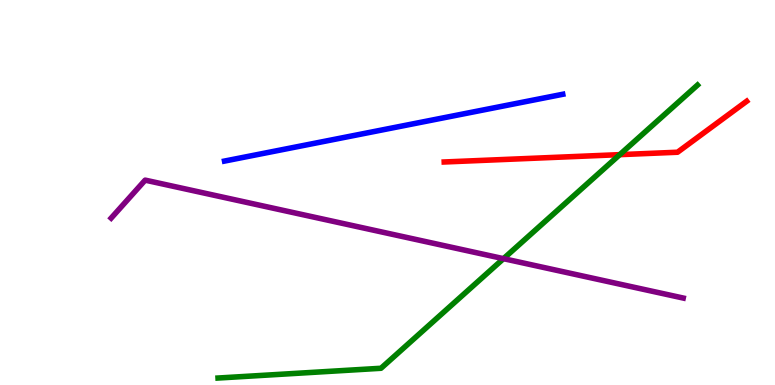[{'lines': ['blue', 'red'], 'intersections': []}, {'lines': ['green', 'red'], 'intersections': [{'x': 8.0, 'y': 5.98}]}, {'lines': ['purple', 'red'], 'intersections': []}, {'lines': ['blue', 'green'], 'intersections': []}, {'lines': ['blue', 'purple'], 'intersections': []}, {'lines': ['green', 'purple'], 'intersections': [{'x': 6.5, 'y': 3.28}]}]